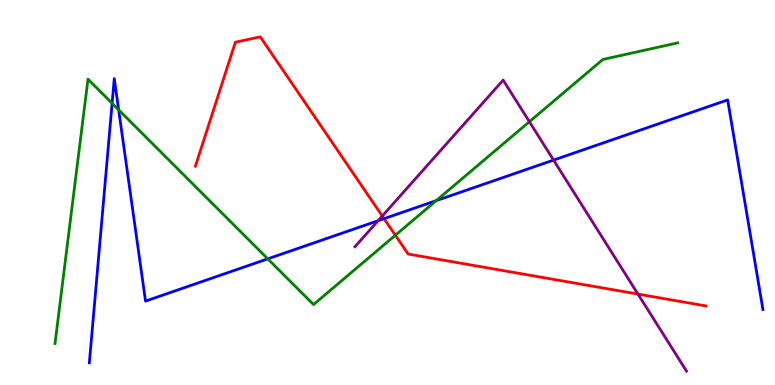[{'lines': ['blue', 'red'], 'intersections': [{'x': 4.96, 'y': 4.32}]}, {'lines': ['green', 'red'], 'intersections': [{'x': 5.1, 'y': 3.89}]}, {'lines': ['purple', 'red'], 'intersections': [{'x': 4.93, 'y': 4.39}, {'x': 8.23, 'y': 2.36}]}, {'lines': ['blue', 'green'], 'intersections': [{'x': 1.45, 'y': 7.32}, {'x': 1.53, 'y': 7.15}, {'x': 3.46, 'y': 3.28}, {'x': 5.63, 'y': 4.79}]}, {'lines': ['blue', 'purple'], 'intersections': [{'x': 4.88, 'y': 4.27}, {'x': 7.14, 'y': 5.84}]}, {'lines': ['green', 'purple'], 'intersections': [{'x': 6.83, 'y': 6.84}]}]